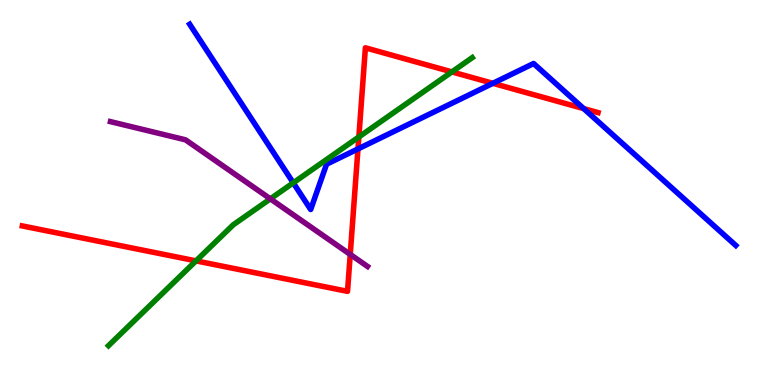[{'lines': ['blue', 'red'], 'intersections': [{'x': 4.62, 'y': 6.13}, {'x': 6.36, 'y': 7.84}, {'x': 7.53, 'y': 7.18}]}, {'lines': ['green', 'red'], 'intersections': [{'x': 2.53, 'y': 3.22}, {'x': 4.63, 'y': 6.44}, {'x': 5.83, 'y': 8.13}]}, {'lines': ['purple', 'red'], 'intersections': [{'x': 4.52, 'y': 3.39}]}, {'lines': ['blue', 'green'], 'intersections': [{'x': 3.78, 'y': 5.25}]}, {'lines': ['blue', 'purple'], 'intersections': []}, {'lines': ['green', 'purple'], 'intersections': [{'x': 3.49, 'y': 4.83}]}]